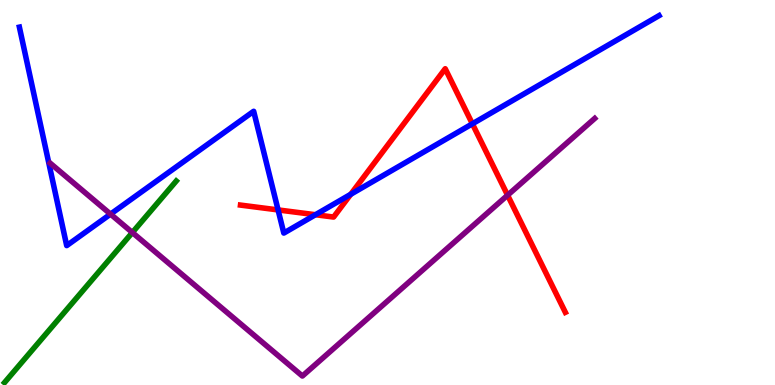[{'lines': ['blue', 'red'], 'intersections': [{'x': 3.59, 'y': 4.55}, {'x': 4.07, 'y': 4.42}, {'x': 4.53, 'y': 4.95}, {'x': 6.1, 'y': 6.78}]}, {'lines': ['green', 'red'], 'intersections': []}, {'lines': ['purple', 'red'], 'intersections': [{'x': 6.55, 'y': 4.93}]}, {'lines': ['blue', 'green'], 'intersections': []}, {'lines': ['blue', 'purple'], 'intersections': [{'x': 1.43, 'y': 4.44}]}, {'lines': ['green', 'purple'], 'intersections': [{'x': 1.71, 'y': 3.96}]}]